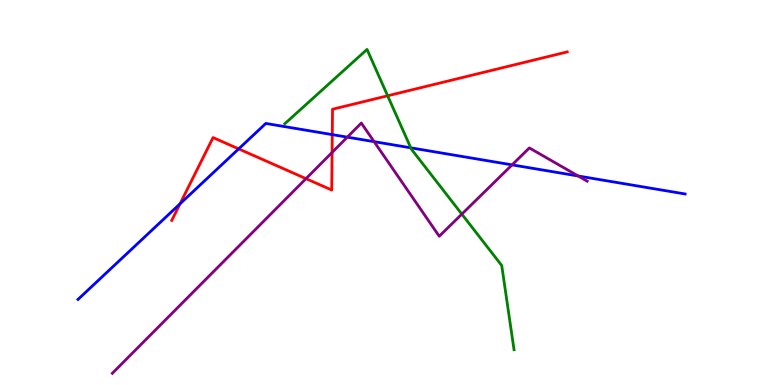[{'lines': ['blue', 'red'], 'intersections': [{'x': 2.32, 'y': 4.71}, {'x': 3.08, 'y': 6.13}, {'x': 4.29, 'y': 6.5}]}, {'lines': ['green', 'red'], 'intersections': [{'x': 5.0, 'y': 7.51}]}, {'lines': ['purple', 'red'], 'intersections': [{'x': 3.95, 'y': 5.36}, {'x': 4.29, 'y': 6.04}]}, {'lines': ['blue', 'green'], 'intersections': [{'x': 5.3, 'y': 6.16}]}, {'lines': ['blue', 'purple'], 'intersections': [{'x': 4.48, 'y': 6.44}, {'x': 4.83, 'y': 6.32}, {'x': 6.61, 'y': 5.72}, {'x': 7.46, 'y': 5.43}]}, {'lines': ['green', 'purple'], 'intersections': [{'x': 5.96, 'y': 4.44}]}]